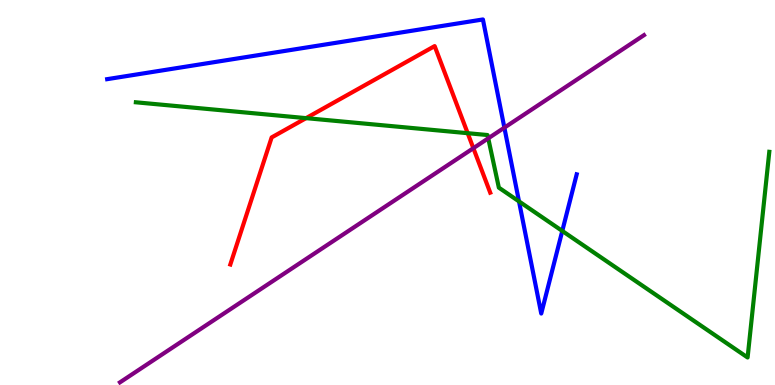[{'lines': ['blue', 'red'], 'intersections': []}, {'lines': ['green', 'red'], 'intersections': [{'x': 3.95, 'y': 6.93}, {'x': 6.03, 'y': 6.54}]}, {'lines': ['purple', 'red'], 'intersections': [{'x': 6.11, 'y': 6.15}]}, {'lines': ['blue', 'green'], 'intersections': [{'x': 6.7, 'y': 4.77}, {'x': 7.26, 'y': 4.0}]}, {'lines': ['blue', 'purple'], 'intersections': [{'x': 6.51, 'y': 6.68}]}, {'lines': ['green', 'purple'], 'intersections': [{'x': 6.3, 'y': 6.41}]}]